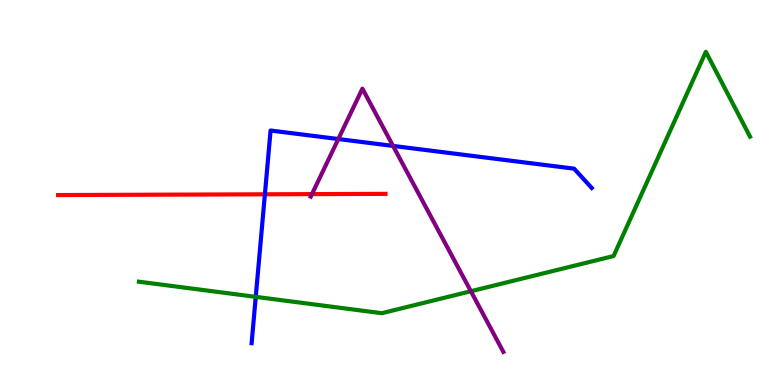[{'lines': ['blue', 'red'], 'intersections': [{'x': 3.42, 'y': 4.95}]}, {'lines': ['green', 'red'], 'intersections': []}, {'lines': ['purple', 'red'], 'intersections': [{'x': 4.03, 'y': 4.96}]}, {'lines': ['blue', 'green'], 'intersections': [{'x': 3.3, 'y': 2.29}]}, {'lines': ['blue', 'purple'], 'intersections': [{'x': 4.37, 'y': 6.39}, {'x': 5.07, 'y': 6.21}]}, {'lines': ['green', 'purple'], 'intersections': [{'x': 6.08, 'y': 2.44}]}]